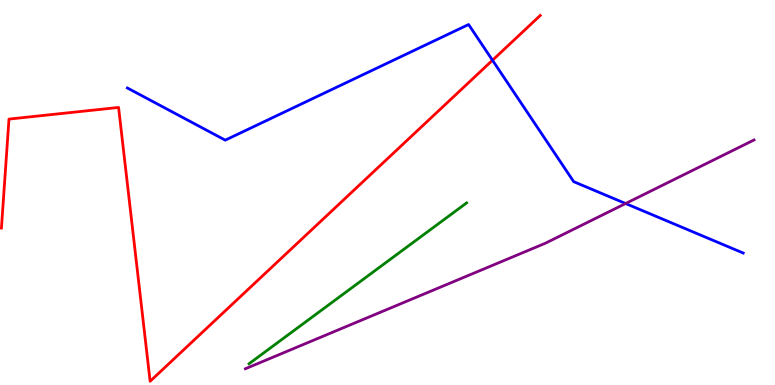[{'lines': ['blue', 'red'], 'intersections': [{'x': 6.35, 'y': 8.44}]}, {'lines': ['green', 'red'], 'intersections': []}, {'lines': ['purple', 'red'], 'intersections': []}, {'lines': ['blue', 'green'], 'intersections': []}, {'lines': ['blue', 'purple'], 'intersections': [{'x': 8.07, 'y': 4.71}]}, {'lines': ['green', 'purple'], 'intersections': []}]